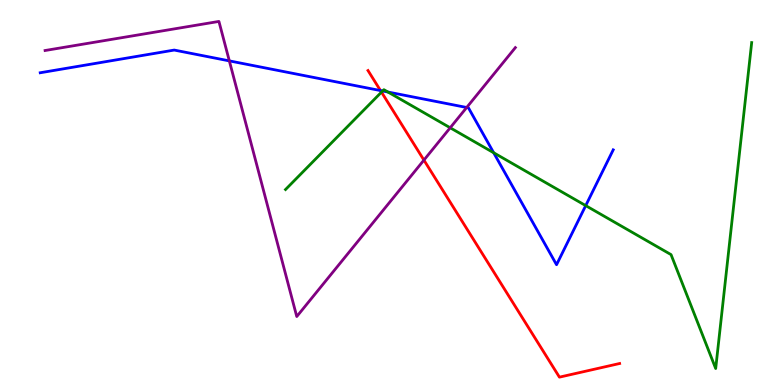[{'lines': ['blue', 'red'], 'intersections': [{'x': 4.91, 'y': 7.65}]}, {'lines': ['green', 'red'], 'intersections': [{'x': 4.92, 'y': 7.61}]}, {'lines': ['purple', 'red'], 'intersections': [{'x': 5.47, 'y': 5.84}]}, {'lines': ['blue', 'green'], 'intersections': [{'x': 4.94, 'y': 7.64}, {'x': 5.01, 'y': 7.61}, {'x': 6.37, 'y': 6.03}, {'x': 7.56, 'y': 4.66}]}, {'lines': ['blue', 'purple'], 'intersections': [{'x': 2.96, 'y': 8.42}, {'x': 6.02, 'y': 7.21}]}, {'lines': ['green', 'purple'], 'intersections': [{'x': 5.81, 'y': 6.68}]}]